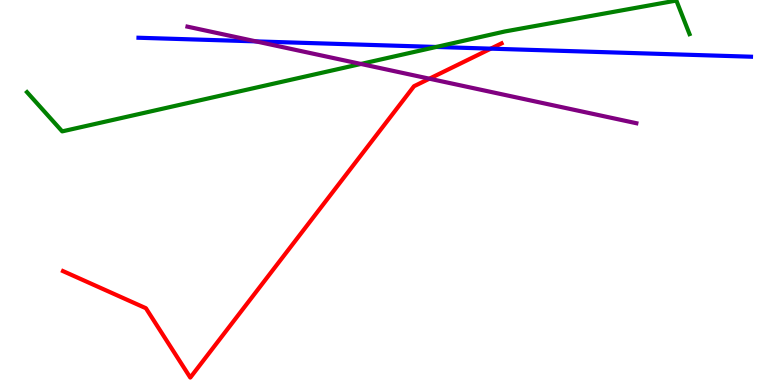[{'lines': ['blue', 'red'], 'intersections': [{'x': 6.33, 'y': 8.74}]}, {'lines': ['green', 'red'], 'intersections': []}, {'lines': ['purple', 'red'], 'intersections': [{'x': 5.54, 'y': 7.96}]}, {'lines': ['blue', 'green'], 'intersections': [{'x': 5.63, 'y': 8.78}]}, {'lines': ['blue', 'purple'], 'intersections': [{'x': 3.3, 'y': 8.93}]}, {'lines': ['green', 'purple'], 'intersections': [{'x': 4.66, 'y': 8.34}]}]